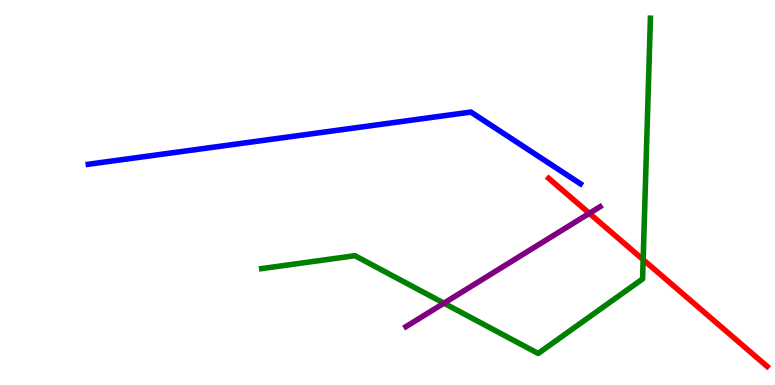[{'lines': ['blue', 'red'], 'intersections': []}, {'lines': ['green', 'red'], 'intersections': [{'x': 8.3, 'y': 3.26}]}, {'lines': ['purple', 'red'], 'intersections': [{'x': 7.6, 'y': 4.46}]}, {'lines': ['blue', 'green'], 'intersections': []}, {'lines': ['blue', 'purple'], 'intersections': []}, {'lines': ['green', 'purple'], 'intersections': [{'x': 5.73, 'y': 2.13}]}]